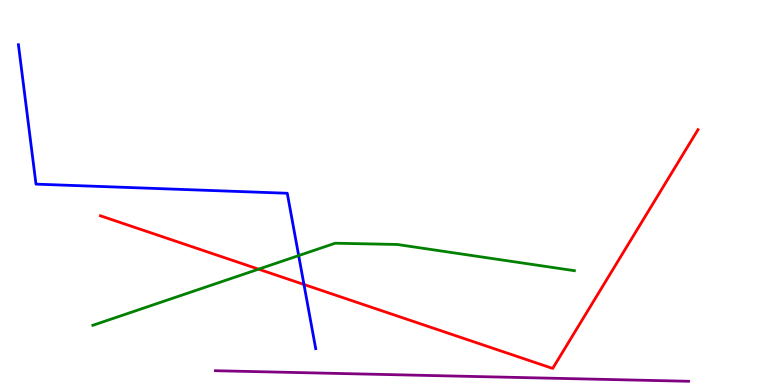[{'lines': ['blue', 'red'], 'intersections': [{'x': 3.92, 'y': 2.61}]}, {'lines': ['green', 'red'], 'intersections': [{'x': 3.34, 'y': 3.01}]}, {'lines': ['purple', 'red'], 'intersections': []}, {'lines': ['blue', 'green'], 'intersections': [{'x': 3.85, 'y': 3.36}]}, {'lines': ['blue', 'purple'], 'intersections': []}, {'lines': ['green', 'purple'], 'intersections': []}]